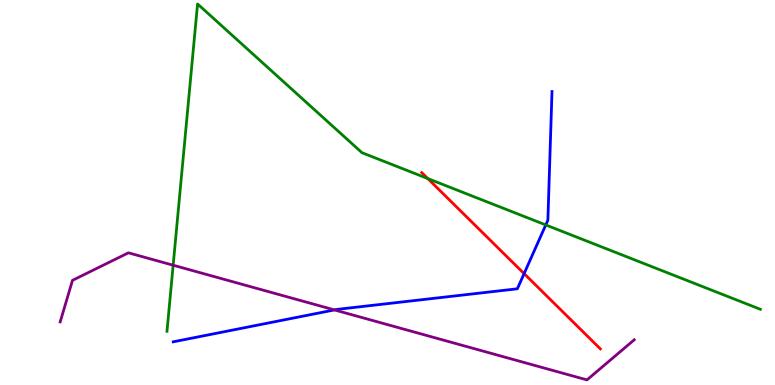[{'lines': ['blue', 'red'], 'intersections': [{'x': 6.76, 'y': 2.89}]}, {'lines': ['green', 'red'], 'intersections': [{'x': 5.52, 'y': 5.36}]}, {'lines': ['purple', 'red'], 'intersections': []}, {'lines': ['blue', 'green'], 'intersections': [{'x': 7.04, 'y': 4.16}]}, {'lines': ['blue', 'purple'], 'intersections': [{'x': 4.32, 'y': 1.95}]}, {'lines': ['green', 'purple'], 'intersections': [{'x': 2.23, 'y': 3.11}]}]